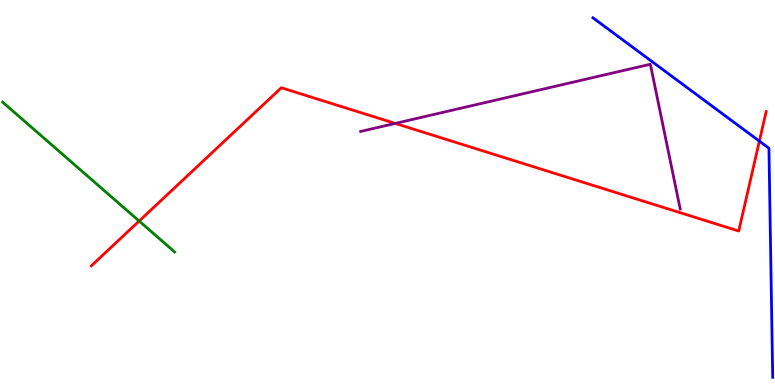[{'lines': ['blue', 'red'], 'intersections': [{'x': 9.8, 'y': 6.33}]}, {'lines': ['green', 'red'], 'intersections': [{'x': 1.8, 'y': 4.26}]}, {'lines': ['purple', 'red'], 'intersections': [{'x': 5.1, 'y': 6.79}]}, {'lines': ['blue', 'green'], 'intersections': []}, {'lines': ['blue', 'purple'], 'intersections': []}, {'lines': ['green', 'purple'], 'intersections': []}]